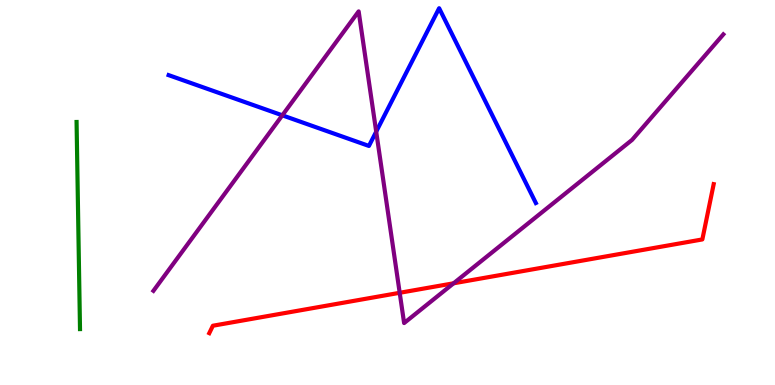[{'lines': ['blue', 'red'], 'intersections': []}, {'lines': ['green', 'red'], 'intersections': []}, {'lines': ['purple', 'red'], 'intersections': [{'x': 5.16, 'y': 2.39}, {'x': 5.85, 'y': 2.64}]}, {'lines': ['blue', 'green'], 'intersections': []}, {'lines': ['blue', 'purple'], 'intersections': [{'x': 3.64, 'y': 7.0}, {'x': 4.85, 'y': 6.58}]}, {'lines': ['green', 'purple'], 'intersections': []}]